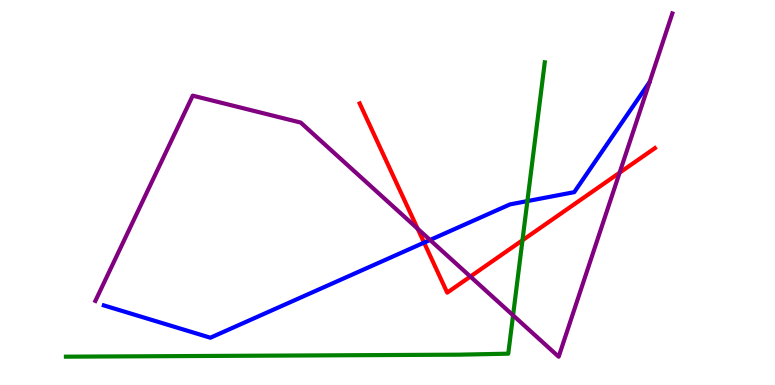[{'lines': ['blue', 'red'], 'intersections': [{'x': 5.47, 'y': 3.7}]}, {'lines': ['green', 'red'], 'intersections': [{'x': 6.74, 'y': 3.76}]}, {'lines': ['purple', 'red'], 'intersections': [{'x': 5.39, 'y': 4.06}, {'x': 6.07, 'y': 2.82}, {'x': 7.99, 'y': 5.51}]}, {'lines': ['blue', 'green'], 'intersections': [{'x': 6.8, 'y': 4.78}]}, {'lines': ['blue', 'purple'], 'intersections': [{'x': 5.55, 'y': 3.77}]}, {'lines': ['green', 'purple'], 'intersections': [{'x': 6.62, 'y': 1.81}]}]